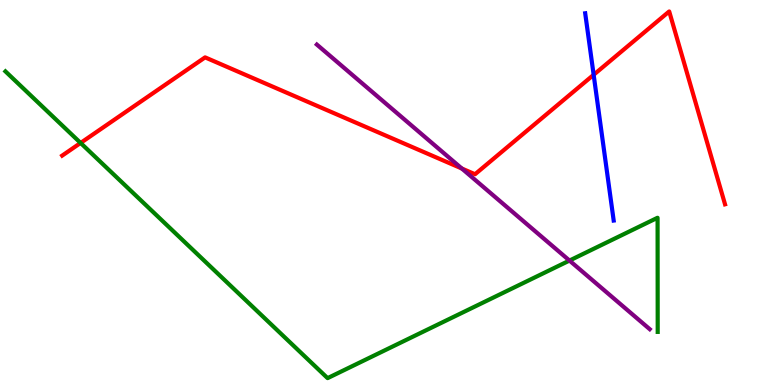[{'lines': ['blue', 'red'], 'intersections': [{'x': 7.66, 'y': 8.06}]}, {'lines': ['green', 'red'], 'intersections': [{'x': 1.04, 'y': 6.29}]}, {'lines': ['purple', 'red'], 'intersections': [{'x': 5.96, 'y': 5.62}]}, {'lines': ['blue', 'green'], 'intersections': []}, {'lines': ['blue', 'purple'], 'intersections': []}, {'lines': ['green', 'purple'], 'intersections': [{'x': 7.35, 'y': 3.23}]}]